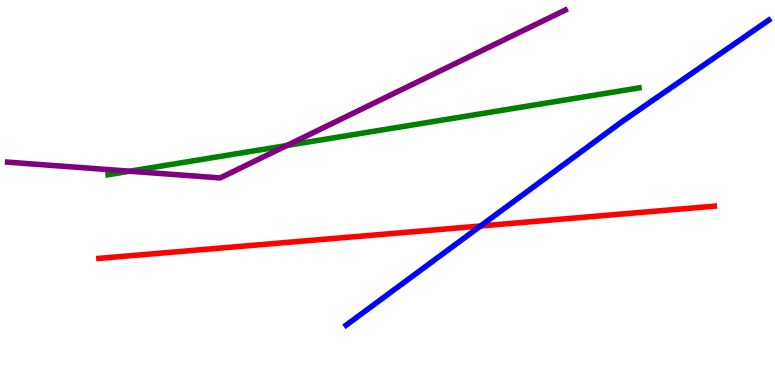[{'lines': ['blue', 'red'], 'intersections': [{'x': 6.2, 'y': 4.13}]}, {'lines': ['green', 'red'], 'intersections': []}, {'lines': ['purple', 'red'], 'intersections': []}, {'lines': ['blue', 'green'], 'intersections': []}, {'lines': ['blue', 'purple'], 'intersections': []}, {'lines': ['green', 'purple'], 'intersections': [{'x': 1.67, 'y': 5.55}, {'x': 3.7, 'y': 6.22}]}]